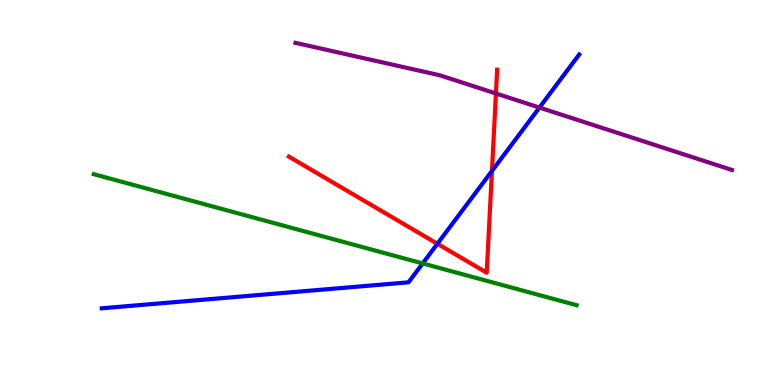[{'lines': ['blue', 'red'], 'intersections': [{'x': 5.64, 'y': 3.67}, {'x': 6.35, 'y': 5.56}]}, {'lines': ['green', 'red'], 'intersections': []}, {'lines': ['purple', 'red'], 'intersections': [{'x': 6.4, 'y': 7.57}]}, {'lines': ['blue', 'green'], 'intersections': [{'x': 5.45, 'y': 3.16}]}, {'lines': ['blue', 'purple'], 'intersections': [{'x': 6.96, 'y': 7.21}]}, {'lines': ['green', 'purple'], 'intersections': []}]